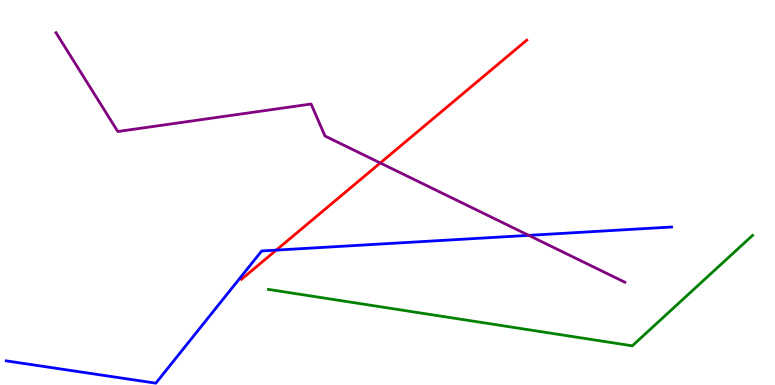[{'lines': ['blue', 'red'], 'intersections': [{'x': 3.56, 'y': 3.5}]}, {'lines': ['green', 'red'], 'intersections': []}, {'lines': ['purple', 'red'], 'intersections': [{'x': 4.91, 'y': 5.77}]}, {'lines': ['blue', 'green'], 'intersections': []}, {'lines': ['blue', 'purple'], 'intersections': [{'x': 6.82, 'y': 3.89}]}, {'lines': ['green', 'purple'], 'intersections': []}]